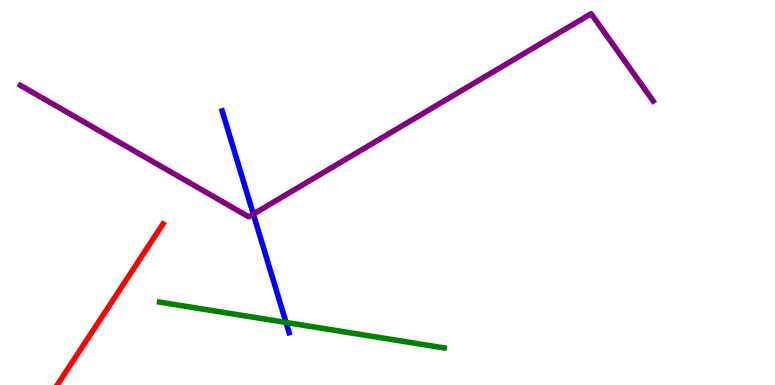[{'lines': ['blue', 'red'], 'intersections': []}, {'lines': ['green', 'red'], 'intersections': []}, {'lines': ['purple', 'red'], 'intersections': []}, {'lines': ['blue', 'green'], 'intersections': [{'x': 3.69, 'y': 1.62}]}, {'lines': ['blue', 'purple'], 'intersections': [{'x': 3.27, 'y': 4.44}]}, {'lines': ['green', 'purple'], 'intersections': []}]